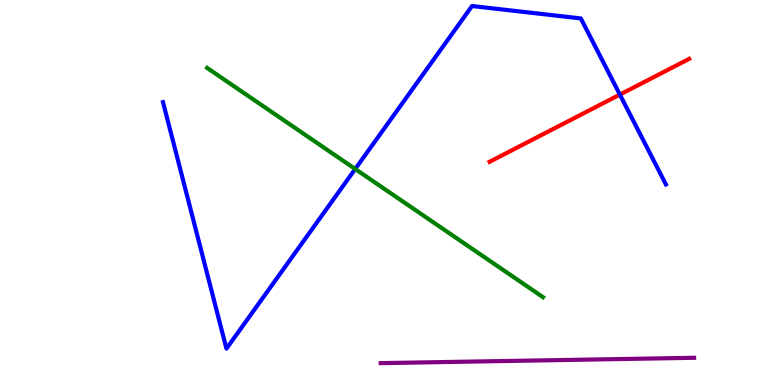[{'lines': ['blue', 'red'], 'intersections': [{'x': 8.0, 'y': 7.54}]}, {'lines': ['green', 'red'], 'intersections': []}, {'lines': ['purple', 'red'], 'intersections': []}, {'lines': ['blue', 'green'], 'intersections': [{'x': 4.58, 'y': 5.61}]}, {'lines': ['blue', 'purple'], 'intersections': []}, {'lines': ['green', 'purple'], 'intersections': []}]